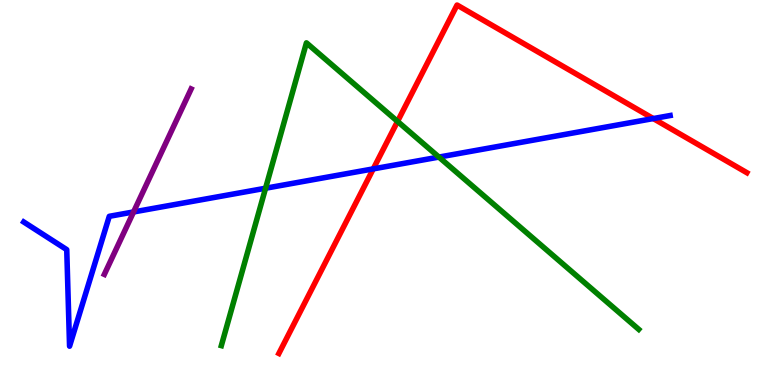[{'lines': ['blue', 'red'], 'intersections': [{'x': 4.82, 'y': 5.61}, {'x': 8.43, 'y': 6.92}]}, {'lines': ['green', 'red'], 'intersections': [{'x': 5.13, 'y': 6.85}]}, {'lines': ['purple', 'red'], 'intersections': []}, {'lines': ['blue', 'green'], 'intersections': [{'x': 3.43, 'y': 5.11}, {'x': 5.66, 'y': 5.92}]}, {'lines': ['blue', 'purple'], 'intersections': [{'x': 1.72, 'y': 4.49}]}, {'lines': ['green', 'purple'], 'intersections': []}]